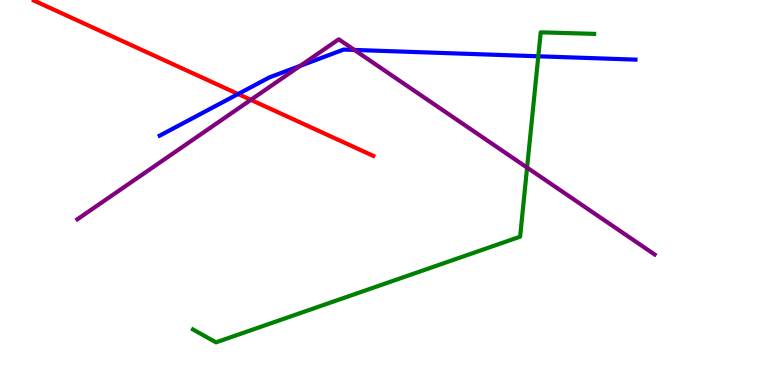[{'lines': ['blue', 'red'], 'intersections': [{'x': 3.07, 'y': 7.56}]}, {'lines': ['green', 'red'], 'intersections': []}, {'lines': ['purple', 'red'], 'intersections': [{'x': 3.24, 'y': 7.41}]}, {'lines': ['blue', 'green'], 'intersections': [{'x': 6.95, 'y': 8.54}]}, {'lines': ['blue', 'purple'], 'intersections': [{'x': 3.87, 'y': 8.29}, {'x': 4.57, 'y': 8.7}]}, {'lines': ['green', 'purple'], 'intersections': [{'x': 6.8, 'y': 5.65}]}]